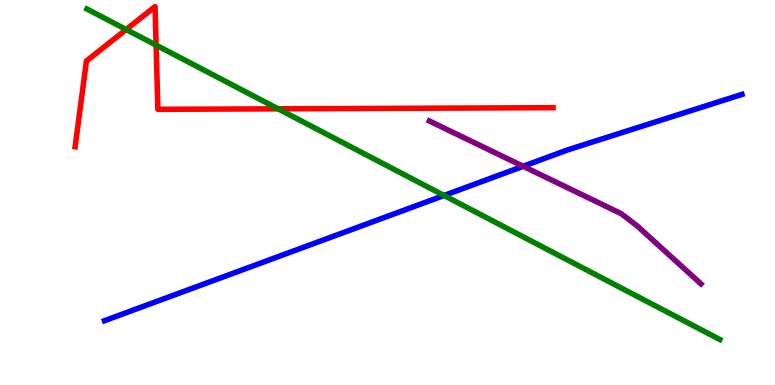[{'lines': ['blue', 'red'], 'intersections': []}, {'lines': ['green', 'red'], 'intersections': [{'x': 1.63, 'y': 9.23}, {'x': 2.01, 'y': 8.83}, {'x': 3.59, 'y': 7.17}]}, {'lines': ['purple', 'red'], 'intersections': []}, {'lines': ['blue', 'green'], 'intersections': [{'x': 5.73, 'y': 4.92}]}, {'lines': ['blue', 'purple'], 'intersections': [{'x': 6.75, 'y': 5.68}]}, {'lines': ['green', 'purple'], 'intersections': []}]